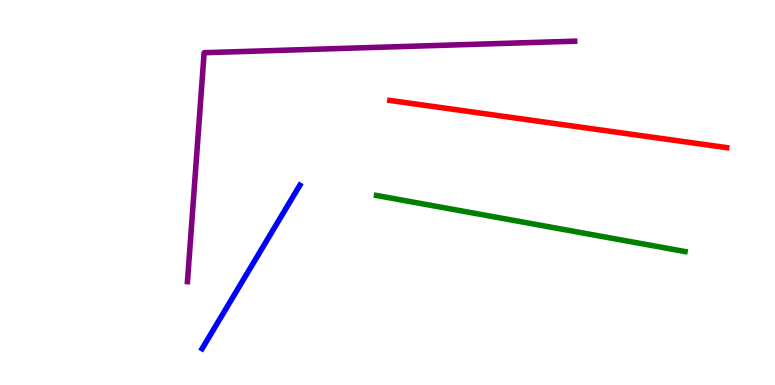[{'lines': ['blue', 'red'], 'intersections': []}, {'lines': ['green', 'red'], 'intersections': []}, {'lines': ['purple', 'red'], 'intersections': []}, {'lines': ['blue', 'green'], 'intersections': []}, {'lines': ['blue', 'purple'], 'intersections': []}, {'lines': ['green', 'purple'], 'intersections': []}]